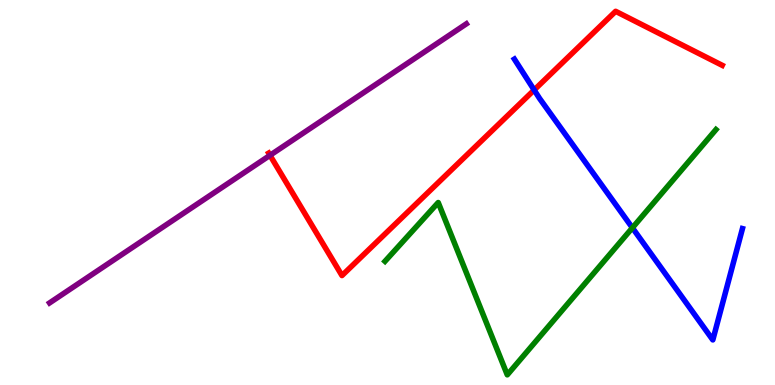[{'lines': ['blue', 'red'], 'intersections': [{'x': 6.89, 'y': 7.66}]}, {'lines': ['green', 'red'], 'intersections': []}, {'lines': ['purple', 'red'], 'intersections': [{'x': 3.48, 'y': 5.97}]}, {'lines': ['blue', 'green'], 'intersections': [{'x': 8.16, 'y': 4.08}]}, {'lines': ['blue', 'purple'], 'intersections': []}, {'lines': ['green', 'purple'], 'intersections': []}]